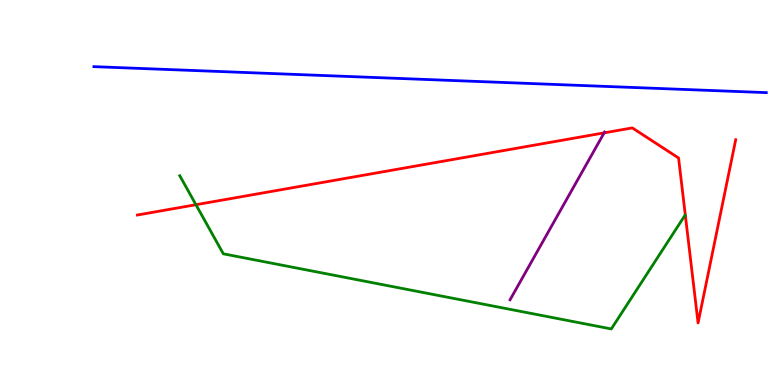[{'lines': ['blue', 'red'], 'intersections': []}, {'lines': ['green', 'red'], 'intersections': [{'x': 2.53, 'y': 4.68}]}, {'lines': ['purple', 'red'], 'intersections': [{'x': 7.8, 'y': 6.55}]}, {'lines': ['blue', 'green'], 'intersections': []}, {'lines': ['blue', 'purple'], 'intersections': []}, {'lines': ['green', 'purple'], 'intersections': []}]